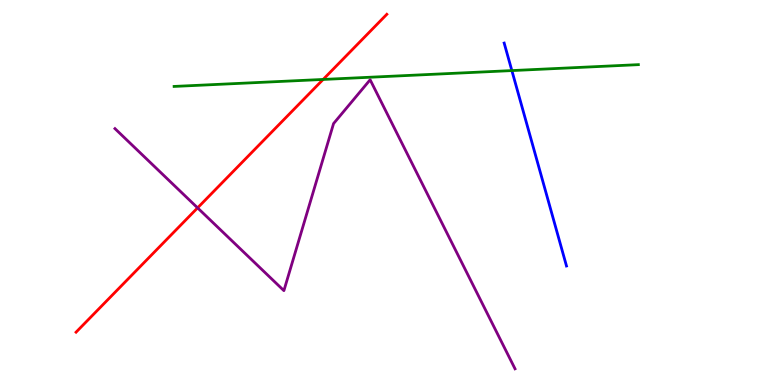[{'lines': ['blue', 'red'], 'intersections': []}, {'lines': ['green', 'red'], 'intersections': [{'x': 4.17, 'y': 7.94}]}, {'lines': ['purple', 'red'], 'intersections': [{'x': 2.55, 'y': 4.6}]}, {'lines': ['blue', 'green'], 'intersections': [{'x': 6.6, 'y': 8.17}]}, {'lines': ['blue', 'purple'], 'intersections': []}, {'lines': ['green', 'purple'], 'intersections': []}]